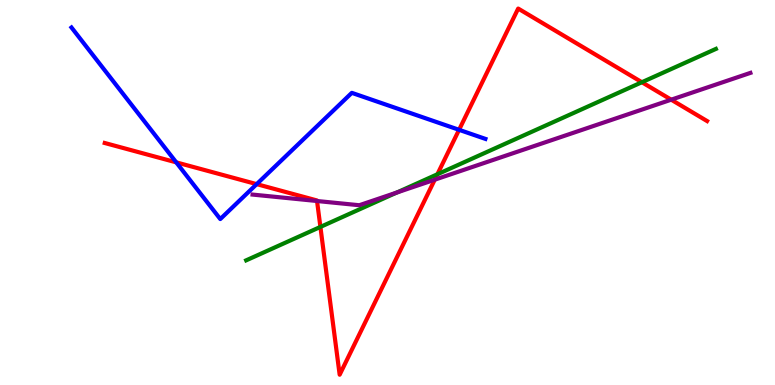[{'lines': ['blue', 'red'], 'intersections': [{'x': 2.27, 'y': 5.78}, {'x': 3.31, 'y': 5.22}, {'x': 5.92, 'y': 6.63}]}, {'lines': ['green', 'red'], 'intersections': [{'x': 4.13, 'y': 4.11}, {'x': 5.64, 'y': 5.47}, {'x': 8.28, 'y': 7.86}]}, {'lines': ['purple', 'red'], 'intersections': [{'x': 4.09, 'y': 4.78}, {'x': 5.61, 'y': 5.33}, {'x': 8.66, 'y': 7.41}]}, {'lines': ['blue', 'green'], 'intersections': []}, {'lines': ['blue', 'purple'], 'intersections': []}, {'lines': ['green', 'purple'], 'intersections': [{'x': 5.12, 'y': 5.0}]}]